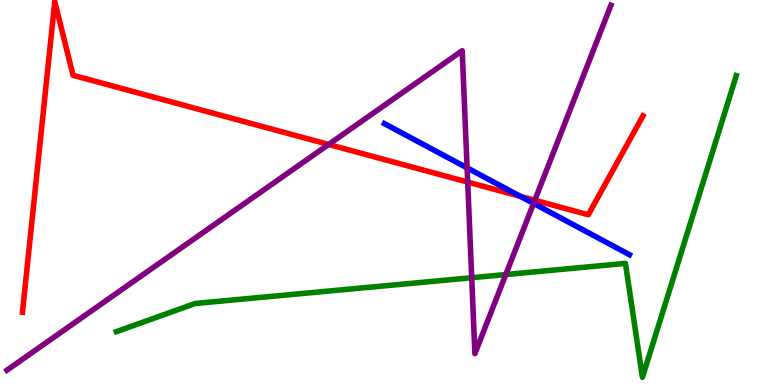[{'lines': ['blue', 'red'], 'intersections': [{'x': 6.71, 'y': 4.9}]}, {'lines': ['green', 'red'], 'intersections': []}, {'lines': ['purple', 'red'], 'intersections': [{'x': 4.24, 'y': 6.25}, {'x': 6.03, 'y': 5.27}, {'x': 6.9, 'y': 4.8}]}, {'lines': ['blue', 'green'], 'intersections': []}, {'lines': ['blue', 'purple'], 'intersections': [{'x': 6.03, 'y': 5.64}, {'x': 6.88, 'y': 4.72}]}, {'lines': ['green', 'purple'], 'intersections': [{'x': 6.09, 'y': 2.79}, {'x': 6.53, 'y': 2.87}]}]